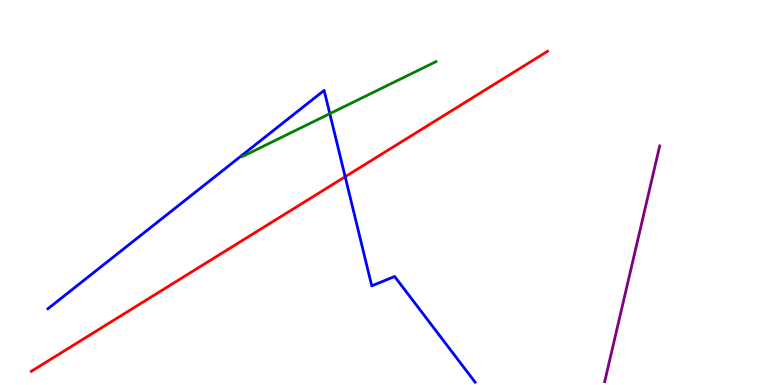[{'lines': ['blue', 'red'], 'intersections': [{'x': 4.45, 'y': 5.41}]}, {'lines': ['green', 'red'], 'intersections': []}, {'lines': ['purple', 'red'], 'intersections': []}, {'lines': ['blue', 'green'], 'intersections': [{'x': 4.26, 'y': 7.05}]}, {'lines': ['blue', 'purple'], 'intersections': []}, {'lines': ['green', 'purple'], 'intersections': []}]